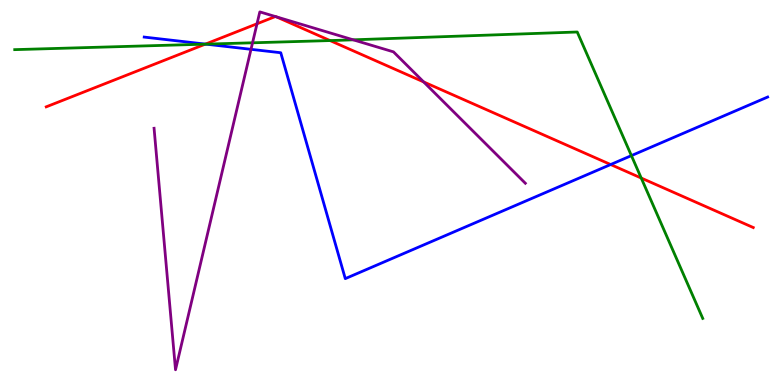[{'lines': ['blue', 'red'], 'intersections': [{'x': 2.65, 'y': 8.85}, {'x': 7.88, 'y': 5.73}]}, {'lines': ['green', 'red'], 'intersections': [{'x': 2.65, 'y': 8.85}, {'x': 4.26, 'y': 8.95}, {'x': 8.27, 'y': 5.38}]}, {'lines': ['purple', 'red'], 'intersections': [{'x': 3.32, 'y': 9.38}, {'x': 3.55, 'y': 9.57}, {'x': 3.56, 'y': 9.56}, {'x': 5.47, 'y': 7.87}]}, {'lines': ['blue', 'green'], 'intersections': [{'x': 2.66, 'y': 8.85}, {'x': 8.15, 'y': 5.96}]}, {'lines': ['blue', 'purple'], 'intersections': [{'x': 3.24, 'y': 8.72}]}, {'lines': ['green', 'purple'], 'intersections': [{'x': 3.26, 'y': 8.89}, {'x': 4.56, 'y': 8.97}]}]